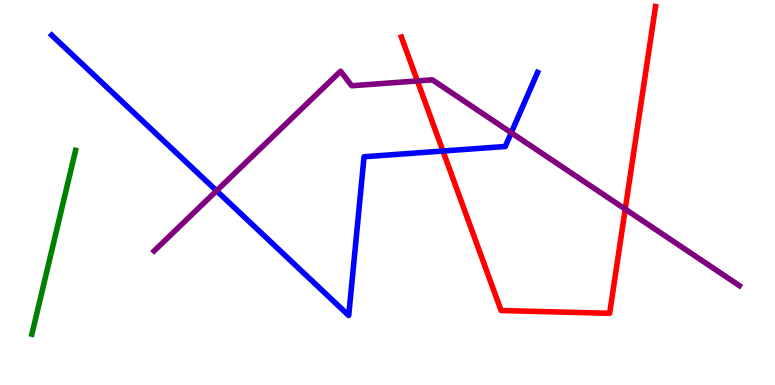[{'lines': ['blue', 'red'], 'intersections': [{'x': 5.72, 'y': 6.08}]}, {'lines': ['green', 'red'], 'intersections': []}, {'lines': ['purple', 'red'], 'intersections': [{'x': 5.39, 'y': 7.9}, {'x': 8.07, 'y': 4.57}]}, {'lines': ['blue', 'green'], 'intersections': []}, {'lines': ['blue', 'purple'], 'intersections': [{'x': 2.79, 'y': 5.04}, {'x': 6.6, 'y': 6.55}]}, {'lines': ['green', 'purple'], 'intersections': []}]